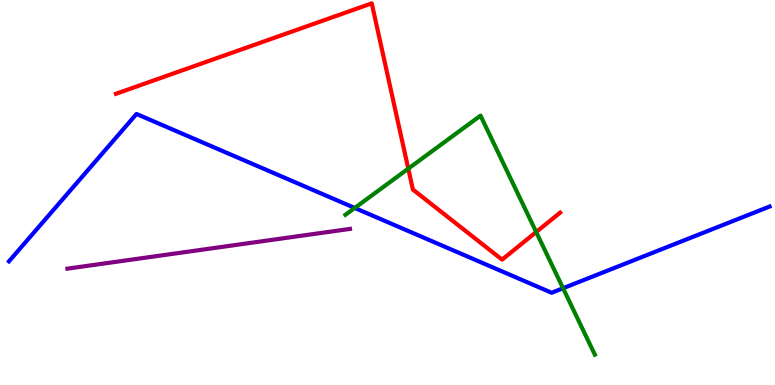[{'lines': ['blue', 'red'], 'intersections': []}, {'lines': ['green', 'red'], 'intersections': [{'x': 5.27, 'y': 5.62}, {'x': 6.92, 'y': 3.97}]}, {'lines': ['purple', 'red'], 'intersections': []}, {'lines': ['blue', 'green'], 'intersections': [{'x': 4.58, 'y': 4.6}, {'x': 7.27, 'y': 2.51}]}, {'lines': ['blue', 'purple'], 'intersections': []}, {'lines': ['green', 'purple'], 'intersections': []}]